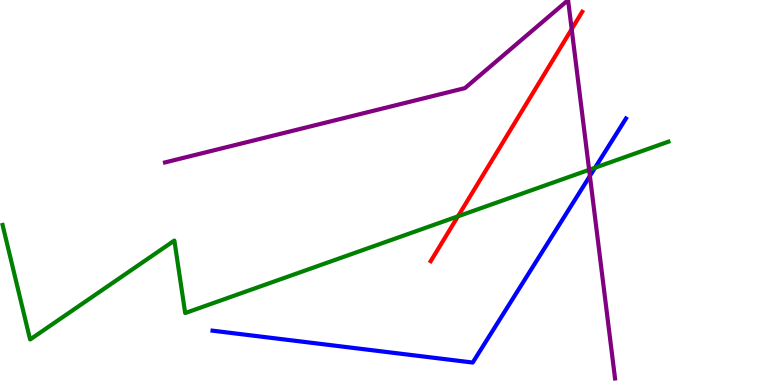[{'lines': ['blue', 'red'], 'intersections': []}, {'lines': ['green', 'red'], 'intersections': [{'x': 5.91, 'y': 4.38}]}, {'lines': ['purple', 'red'], 'intersections': [{'x': 7.38, 'y': 9.24}]}, {'lines': ['blue', 'green'], 'intersections': [{'x': 7.68, 'y': 5.64}]}, {'lines': ['blue', 'purple'], 'intersections': [{'x': 7.61, 'y': 5.43}]}, {'lines': ['green', 'purple'], 'intersections': [{'x': 7.6, 'y': 5.59}]}]